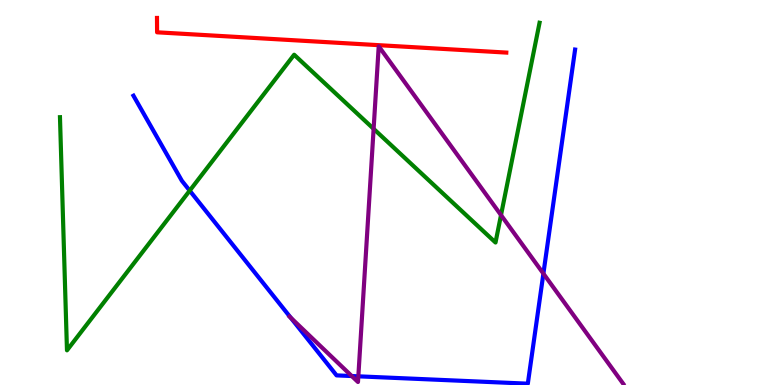[{'lines': ['blue', 'red'], 'intersections': []}, {'lines': ['green', 'red'], 'intersections': []}, {'lines': ['purple', 'red'], 'intersections': []}, {'lines': ['blue', 'green'], 'intersections': [{'x': 2.45, 'y': 5.05}]}, {'lines': ['blue', 'purple'], 'intersections': [{'x': 3.75, 'y': 1.75}, {'x': 4.54, 'y': 0.233}, {'x': 4.62, 'y': 0.225}, {'x': 7.01, 'y': 2.89}]}, {'lines': ['green', 'purple'], 'intersections': [{'x': 4.82, 'y': 6.65}, {'x': 6.46, 'y': 4.41}]}]